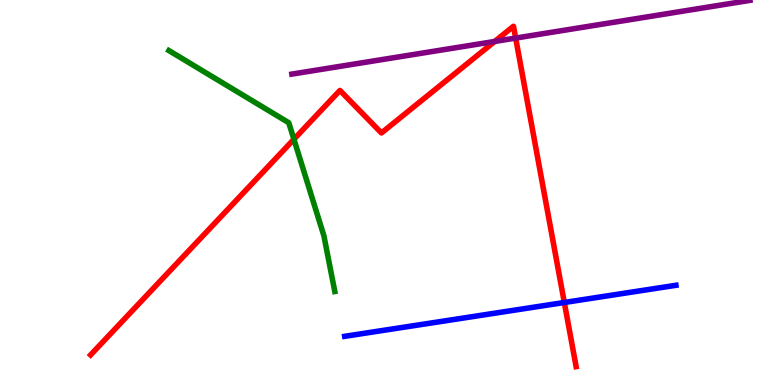[{'lines': ['blue', 'red'], 'intersections': [{'x': 7.28, 'y': 2.14}]}, {'lines': ['green', 'red'], 'intersections': [{'x': 3.79, 'y': 6.38}]}, {'lines': ['purple', 'red'], 'intersections': [{'x': 6.38, 'y': 8.92}, {'x': 6.65, 'y': 9.01}]}, {'lines': ['blue', 'green'], 'intersections': []}, {'lines': ['blue', 'purple'], 'intersections': []}, {'lines': ['green', 'purple'], 'intersections': []}]